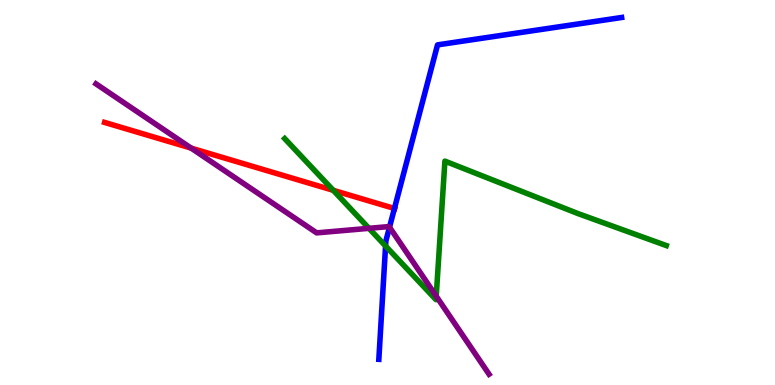[{'lines': ['blue', 'red'], 'intersections': [{'x': 5.09, 'y': 4.58}]}, {'lines': ['green', 'red'], 'intersections': [{'x': 4.3, 'y': 5.06}]}, {'lines': ['purple', 'red'], 'intersections': [{'x': 2.47, 'y': 6.15}]}, {'lines': ['blue', 'green'], 'intersections': [{'x': 4.98, 'y': 3.61}]}, {'lines': ['blue', 'purple'], 'intersections': [{'x': 5.03, 'y': 4.1}]}, {'lines': ['green', 'purple'], 'intersections': [{'x': 4.76, 'y': 4.07}, {'x': 5.63, 'y': 2.31}]}]